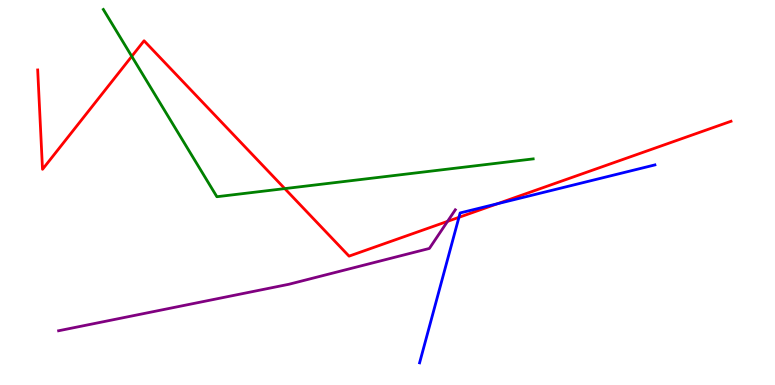[{'lines': ['blue', 'red'], 'intersections': [{'x': 5.92, 'y': 4.35}, {'x': 6.42, 'y': 4.71}]}, {'lines': ['green', 'red'], 'intersections': [{'x': 1.7, 'y': 8.54}, {'x': 3.67, 'y': 5.1}]}, {'lines': ['purple', 'red'], 'intersections': [{'x': 5.77, 'y': 4.25}]}, {'lines': ['blue', 'green'], 'intersections': []}, {'lines': ['blue', 'purple'], 'intersections': []}, {'lines': ['green', 'purple'], 'intersections': []}]